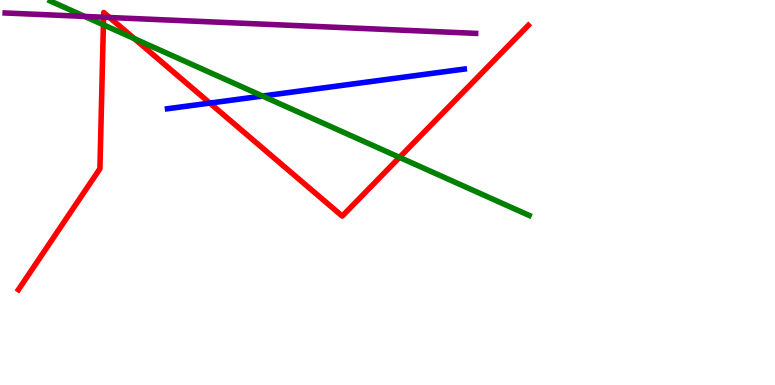[{'lines': ['blue', 'red'], 'intersections': [{'x': 2.71, 'y': 7.32}]}, {'lines': ['green', 'red'], 'intersections': [{'x': 1.33, 'y': 9.36}, {'x': 1.73, 'y': 9.0}, {'x': 5.15, 'y': 5.91}]}, {'lines': ['purple', 'red'], 'intersections': [{'x': 1.34, 'y': 9.55}, {'x': 1.41, 'y': 9.55}]}, {'lines': ['blue', 'green'], 'intersections': [{'x': 3.39, 'y': 7.51}]}, {'lines': ['blue', 'purple'], 'intersections': []}, {'lines': ['green', 'purple'], 'intersections': [{'x': 1.09, 'y': 9.57}]}]